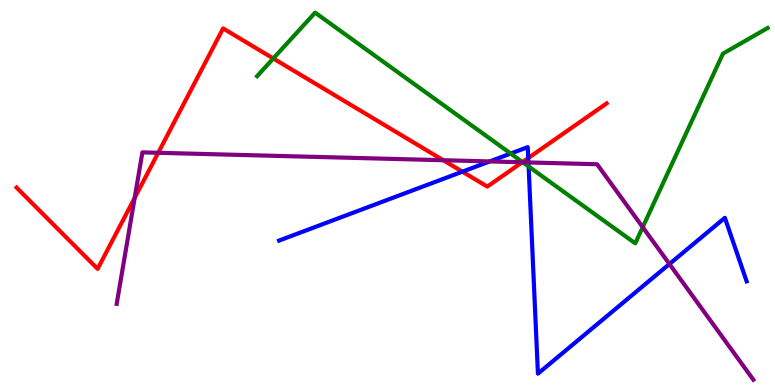[{'lines': ['blue', 'red'], 'intersections': [{'x': 5.97, 'y': 5.54}, {'x': 6.82, 'y': 5.89}]}, {'lines': ['green', 'red'], 'intersections': [{'x': 3.53, 'y': 8.48}, {'x': 6.74, 'y': 5.79}]}, {'lines': ['purple', 'red'], 'intersections': [{'x': 1.74, 'y': 4.86}, {'x': 2.04, 'y': 6.03}, {'x': 5.72, 'y': 5.84}, {'x': 6.74, 'y': 5.78}]}, {'lines': ['blue', 'green'], 'intersections': [{'x': 6.59, 'y': 6.01}, {'x': 6.82, 'y': 5.68}]}, {'lines': ['blue', 'purple'], 'intersections': [{'x': 6.32, 'y': 5.81}, {'x': 6.82, 'y': 5.78}, {'x': 8.64, 'y': 3.14}]}, {'lines': ['green', 'purple'], 'intersections': [{'x': 6.75, 'y': 5.78}, {'x': 8.29, 'y': 4.1}]}]